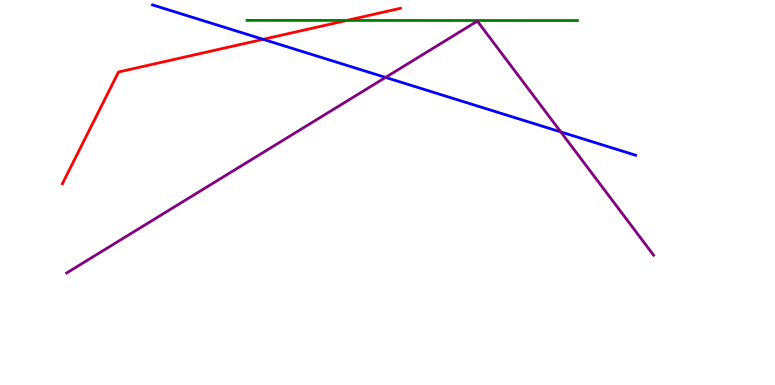[{'lines': ['blue', 'red'], 'intersections': [{'x': 3.4, 'y': 8.98}]}, {'lines': ['green', 'red'], 'intersections': [{'x': 4.47, 'y': 9.47}]}, {'lines': ['purple', 'red'], 'intersections': []}, {'lines': ['blue', 'green'], 'intersections': []}, {'lines': ['blue', 'purple'], 'intersections': [{'x': 4.97, 'y': 7.99}, {'x': 7.24, 'y': 6.57}]}, {'lines': ['green', 'purple'], 'intersections': []}]